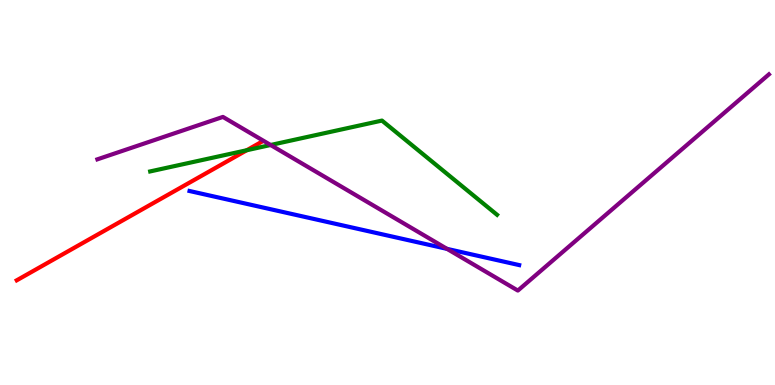[{'lines': ['blue', 'red'], 'intersections': []}, {'lines': ['green', 'red'], 'intersections': [{'x': 3.18, 'y': 6.1}]}, {'lines': ['purple', 'red'], 'intersections': []}, {'lines': ['blue', 'green'], 'intersections': []}, {'lines': ['blue', 'purple'], 'intersections': [{'x': 5.77, 'y': 3.54}]}, {'lines': ['green', 'purple'], 'intersections': [{'x': 3.49, 'y': 6.23}]}]